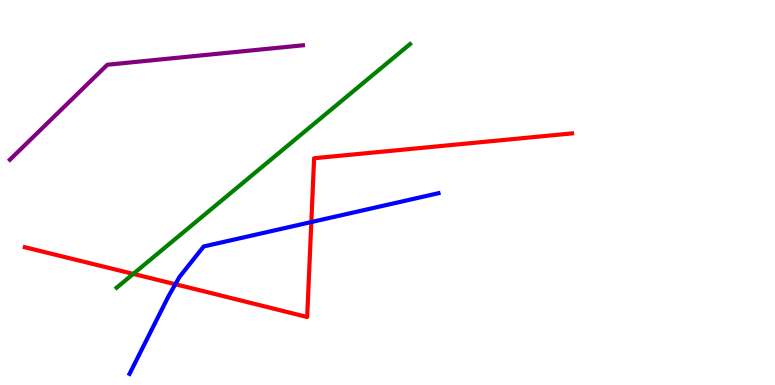[{'lines': ['blue', 'red'], 'intersections': [{'x': 2.26, 'y': 2.62}, {'x': 4.02, 'y': 4.23}]}, {'lines': ['green', 'red'], 'intersections': [{'x': 1.72, 'y': 2.89}]}, {'lines': ['purple', 'red'], 'intersections': []}, {'lines': ['blue', 'green'], 'intersections': []}, {'lines': ['blue', 'purple'], 'intersections': []}, {'lines': ['green', 'purple'], 'intersections': []}]